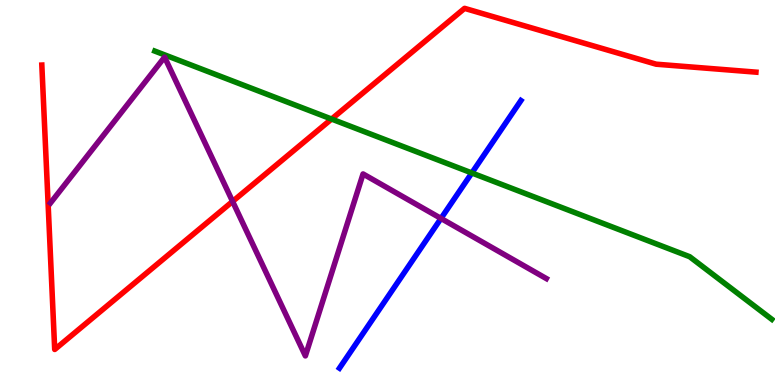[{'lines': ['blue', 'red'], 'intersections': []}, {'lines': ['green', 'red'], 'intersections': [{'x': 4.28, 'y': 6.91}]}, {'lines': ['purple', 'red'], 'intersections': [{'x': 3.0, 'y': 4.77}]}, {'lines': ['blue', 'green'], 'intersections': [{'x': 6.09, 'y': 5.51}]}, {'lines': ['blue', 'purple'], 'intersections': [{'x': 5.69, 'y': 4.33}]}, {'lines': ['green', 'purple'], 'intersections': []}]